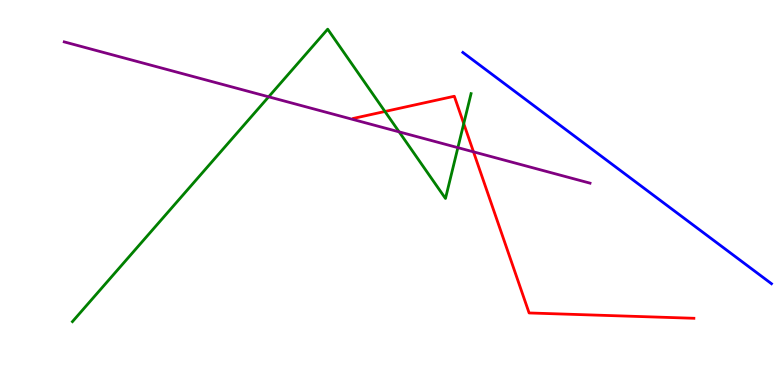[{'lines': ['blue', 'red'], 'intersections': []}, {'lines': ['green', 'red'], 'intersections': [{'x': 4.97, 'y': 7.1}, {'x': 5.98, 'y': 6.79}]}, {'lines': ['purple', 'red'], 'intersections': [{'x': 6.11, 'y': 6.06}]}, {'lines': ['blue', 'green'], 'intersections': []}, {'lines': ['blue', 'purple'], 'intersections': []}, {'lines': ['green', 'purple'], 'intersections': [{'x': 3.47, 'y': 7.49}, {'x': 5.15, 'y': 6.58}, {'x': 5.91, 'y': 6.16}]}]